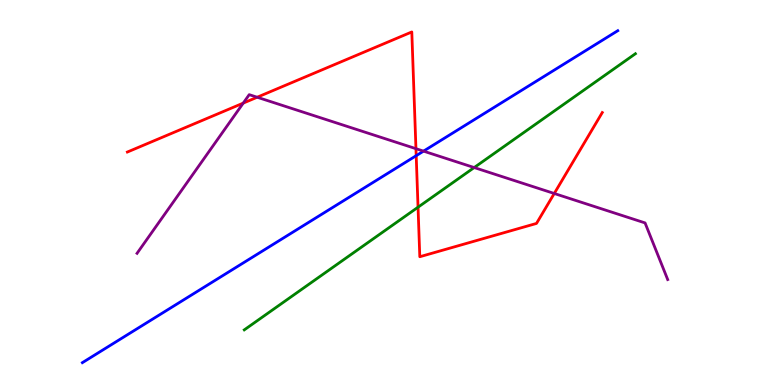[{'lines': ['blue', 'red'], 'intersections': [{'x': 5.37, 'y': 5.96}]}, {'lines': ['green', 'red'], 'intersections': [{'x': 5.39, 'y': 4.62}]}, {'lines': ['purple', 'red'], 'intersections': [{'x': 3.14, 'y': 7.32}, {'x': 3.32, 'y': 7.47}, {'x': 5.37, 'y': 6.14}, {'x': 7.15, 'y': 4.97}]}, {'lines': ['blue', 'green'], 'intersections': []}, {'lines': ['blue', 'purple'], 'intersections': [{'x': 5.46, 'y': 6.07}]}, {'lines': ['green', 'purple'], 'intersections': [{'x': 6.12, 'y': 5.65}]}]